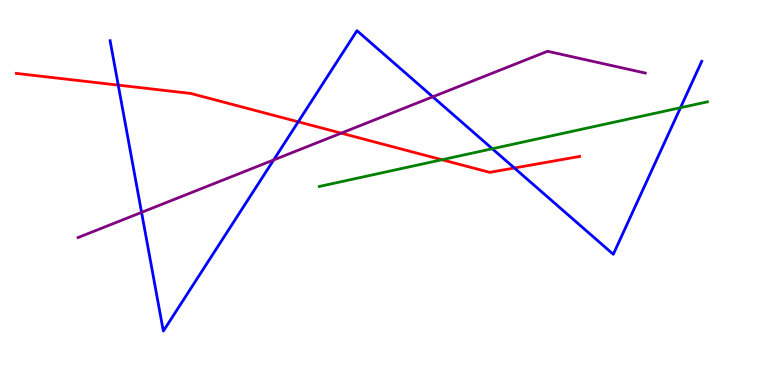[{'lines': ['blue', 'red'], 'intersections': [{'x': 1.53, 'y': 7.79}, {'x': 3.85, 'y': 6.84}, {'x': 6.64, 'y': 5.64}]}, {'lines': ['green', 'red'], 'intersections': [{'x': 5.7, 'y': 5.85}]}, {'lines': ['purple', 'red'], 'intersections': [{'x': 4.4, 'y': 6.54}]}, {'lines': ['blue', 'green'], 'intersections': [{'x': 6.35, 'y': 6.14}, {'x': 8.78, 'y': 7.2}]}, {'lines': ['blue', 'purple'], 'intersections': [{'x': 1.83, 'y': 4.48}, {'x': 3.53, 'y': 5.85}, {'x': 5.58, 'y': 7.49}]}, {'lines': ['green', 'purple'], 'intersections': []}]